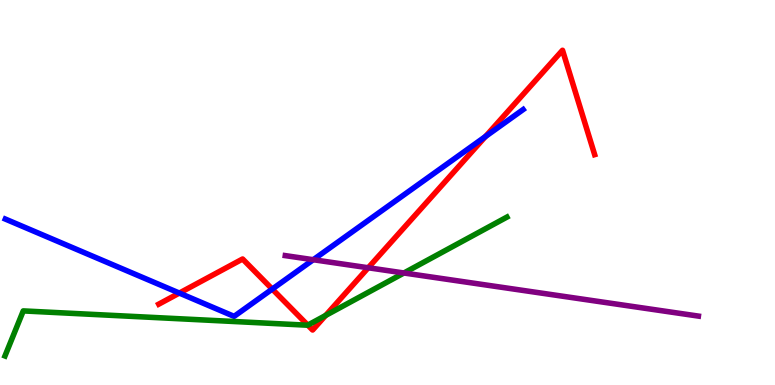[{'lines': ['blue', 'red'], 'intersections': [{'x': 2.31, 'y': 2.39}, {'x': 3.51, 'y': 2.49}, {'x': 6.26, 'y': 6.45}]}, {'lines': ['green', 'red'], 'intersections': [{'x': 3.97, 'y': 1.55}, {'x': 4.2, 'y': 1.81}]}, {'lines': ['purple', 'red'], 'intersections': [{'x': 4.75, 'y': 3.05}]}, {'lines': ['blue', 'green'], 'intersections': []}, {'lines': ['blue', 'purple'], 'intersections': [{'x': 4.04, 'y': 3.25}]}, {'lines': ['green', 'purple'], 'intersections': [{'x': 5.21, 'y': 2.91}]}]